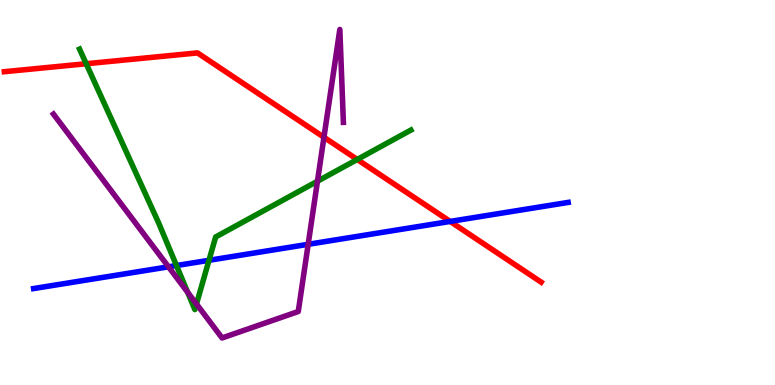[{'lines': ['blue', 'red'], 'intersections': [{'x': 5.81, 'y': 4.25}]}, {'lines': ['green', 'red'], 'intersections': [{'x': 1.11, 'y': 8.34}, {'x': 4.61, 'y': 5.86}]}, {'lines': ['purple', 'red'], 'intersections': [{'x': 4.18, 'y': 6.43}]}, {'lines': ['blue', 'green'], 'intersections': [{'x': 2.28, 'y': 3.1}, {'x': 2.7, 'y': 3.24}]}, {'lines': ['blue', 'purple'], 'intersections': [{'x': 2.17, 'y': 3.07}, {'x': 3.98, 'y': 3.65}]}, {'lines': ['green', 'purple'], 'intersections': [{'x': 2.42, 'y': 2.41}, {'x': 2.54, 'y': 2.1}, {'x': 4.1, 'y': 5.29}]}]